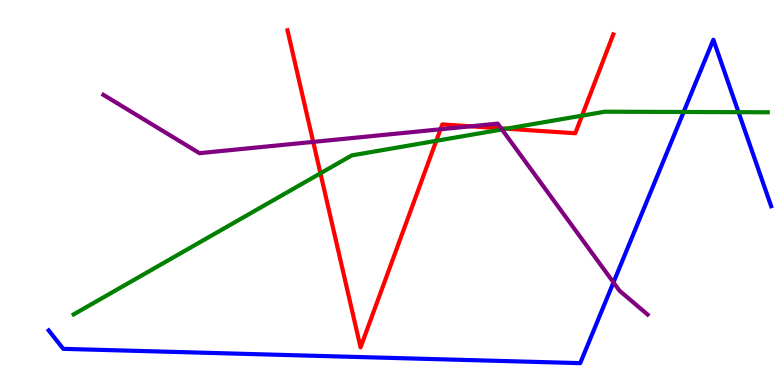[{'lines': ['blue', 'red'], 'intersections': []}, {'lines': ['green', 'red'], 'intersections': [{'x': 4.13, 'y': 5.5}, {'x': 5.63, 'y': 6.34}, {'x': 6.54, 'y': 6.66}, {'x': 7.51, 'y': 7.0}]}, {'lines': ['purple', 'red'], 'intersections': [{'x': 4.04, 'y': 6.31}, {'x': 5.68, 'y': 6.64}, {'x': 6.07, 'y': 6.72}, {'x': 6.47, 'y': 6.67}]}, {'lines': ['blue', 'green'], 'intersections': [{'x': 8.82, 'y': 7.09}, {'x': 9.53, 'y': 7.09}]}, {'lines': ['blue', 'purple'], 'intersections': [{'x': 7.92, 'y': 2.66}]}, {'lines': ['green', 'purple'], 'intersections': [{'x': 6.48, 'y': 6.64}]}]